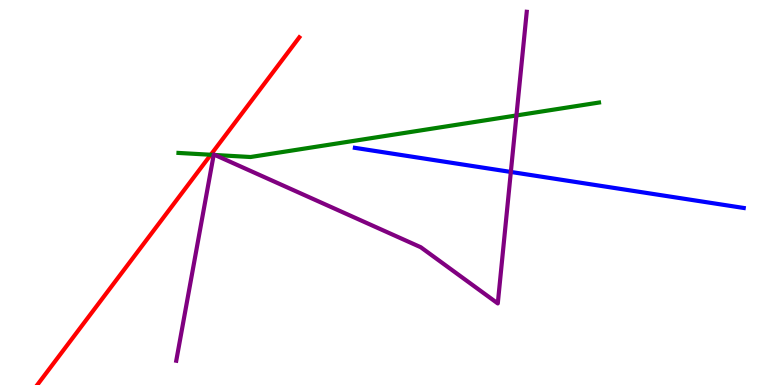[{'lines': ['blue', 'red'], 'intersections': []}, {'lines': ['green', 'red'], 'intersections': [{'x': 2.72, 'y': 5.98}]}, {'lines': ['purple', 'red'], 'intersections': []}, {'lines': ['blue', 'green'], 'intersections': []}, {'lines': ['blue', 'purple'], 'intersections': [{'x': 6.59, 'y': 5.53}]}, {'lines': ['green', 'purple'], 'intersections': [{'x': 2.76, 'y': 5.98}, {'x': 2.77, 'y': 5.97}, {'x': 6.66, 'y': 7.0}]}]